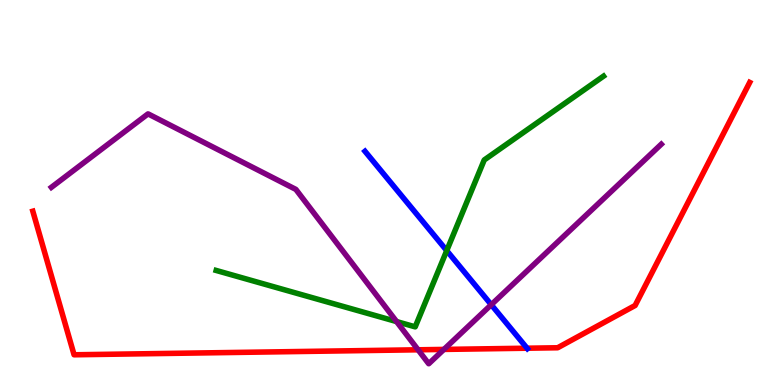[{'lines': ['blue', 'red'], 'intersections': [{'x': 6.8, 'y': 0.956}]}, {'lines': ['green', 'red'], 'intersections': []}, {'lines': ['purple', 'red'], 'intersections': [{'x': 5.39, 'y': 0.915}, {'x': 5.73, 'y': 0.924}]}, {'lines': ['blue', 'green'], 'intersections': [{'x': 5.76, 'y': 3.49}]}, {'lines': ['blue', 'purple'], 'intersections': [{'x': 6.34, 'y': 2.09}]}, {'lines': ['green', 'purple'], 'intersections': [{'x': 5.12, 'y': 1.65}]}]